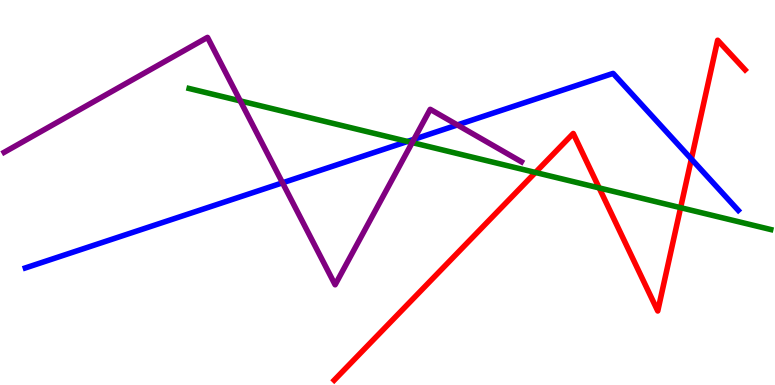[{'lines': ['blue', 'red'], 'intersections': [{'x': 8.92, 'y': 5.87}]}, {'lines': ['green', 'red'], 'intersections': [{'x': 6.91, 'y': 5.52}, {'x': 7.73, 'y': 5.12}, {'x': 8.78, 'y': 4.61}]}, {'lines': ['purple', 'red'], 'intersections': []}, {'lines': ['blue', 'green'], 'intersections': [{'x': 5.26, 'y': 6.33}]}, {'lines': ['blue', 'purple'], 'intersections': [{'x': 3.65, 'y': 5.25}, {'x': 5.34, 'y': 6.38}, {'x': 5.9, 'y': 6.75}]}, {'lines': ['green', 'purple'], 'intersections': [{'x': 3.1, 'y': 7.38}, {'x': 5.32, 'y': 6.3}]}]